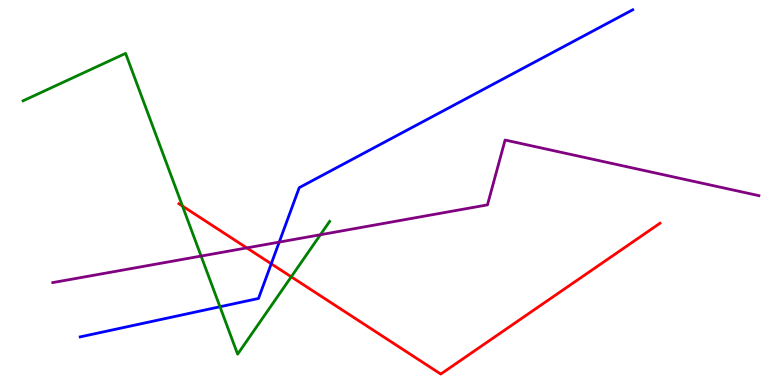[{'lines': ['blue', 'red'], 'intersections': [{'x': 3.5, 'y': 3.15}]}, {'lines': ['green', 'red'], 'intersections': [{'x': 2.35, 'y': 4.65}, {'x': 3.76, 'y': 2.81}]}, {'lines': ['purple', 'red'], 'intersections': [{'x': 3.18, 'y': 3.56}]}, {'lines': ['blue', 'green'], 'intersections': [{'x': 2.84, 'y': 2.03}]}, {'lines': ['blue', 'purple'], 'intersections': [{'x': 3.6, 'y': 3.71}]}, {'lines': ['green', 'purple'], 'intersections': [{'x': 2.59, 'y': 3.35}, {'x': 4.13, 'y': 3.9}]}]